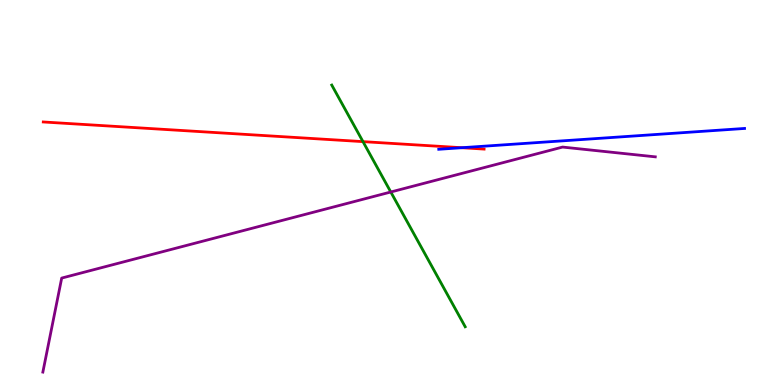[{'lines': ['blue', 'red'], 'intersections': [{'x': 5.96, 'y': 6.16}]}, {'lines': ['green', 'red'], 'intersections': [{'x': 4.68, 'y': 6.32}]}, {'lines': ['purple', 'red'], 'intersections': []}, {'lines': ['blue', 'green'], 'intersections': []}, {'lines': ['blue', 'purple'], 'intersections': []}, {'lines': ['green', 'purple'], 'intersections': [{'x': 5.04, 'y': 5.01}]}]